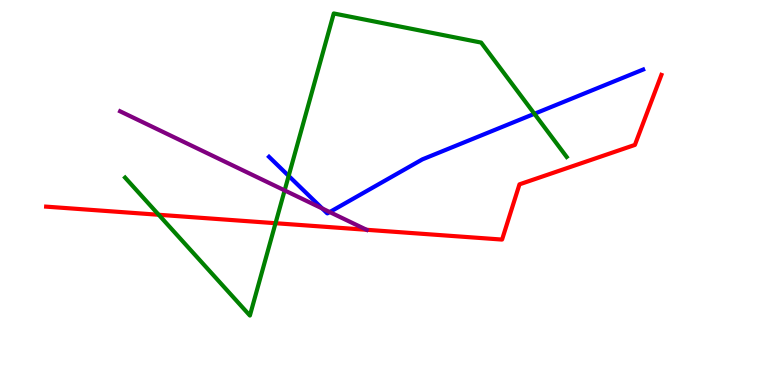[{'lines': ['blue', 'red'], 'intersections': []}, {'lines': ['green', 'red'], 'intersections': [{'x': 2.05, 'y': 4.42}, {'x': 3.56, 'y': 4.2}]}, {'lines': ['purple', 'red'], 'intersections': [{'x': 4.73, 'y': 4.03}]}, {'lines': ['blue', 'green'], 'intersections': [{'x': 3.72, 'y': 5.43}, {'x': 6.9, 'y': 7.04}]}, {'lines': ['blue', 'purple'], 'intersections': [{'x': 4.16, 'y': 4.59}, {'x': 4.25, 'y': 4.49}]}, {'lines': ['green', 'purple'], 'intersections': [{'x': 3.67, 'y': 5.05}]}]